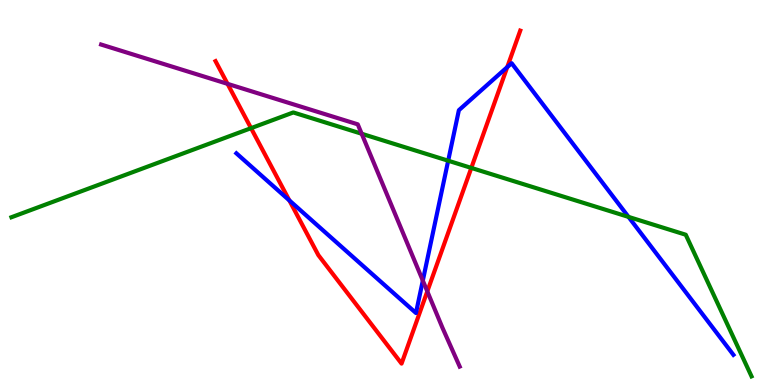[{'lines': ['blue', 'red'], 'intersections': [{'x': 3.73, 'y': 4.79}, {'x': 6.55, 'y': 8.26}]}, {'lines': ['green', 'red'], 'intersections': [{'x': 3.24, 'y': 6.67}, {'x': 6.08, 'y': 5.64}]}, {'lines': ['purple', 'red'], 'intersections': [{'x': 2.94, 'y': 7.82}, {'x': 5.51, 'y': 2.43}]}, {'lines': ['blue', 'green'], 'intersections': [{'x': 5.78, 'y': 5.83}, {'x': 8.11, 'y': 4.37}]}, {'lines': ['blue', 'purple'], 'intersections': [{'x': 5.46, 'y': 2.71}]}, {'lines': ['green', 'purple'], 'intersections': [{'x': 4.67, 'y': 6.53}]}]